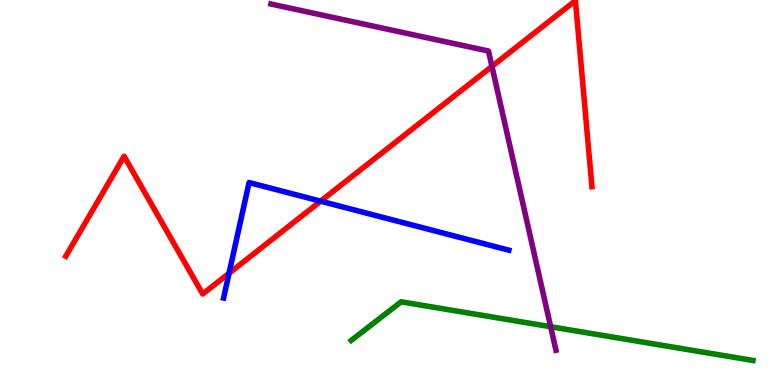[{'lines': ['blue', 'red'], 'intersections': [{'x': 2.96, 'y': 2.9}, {'x': 4.14, 'y': 4.77}]}, {'lines': ['green', 'red'], 'intersections': []}, {'lines': ['purple', 'red'], 'intersections': [{'x': 6.35, 'y': 8.28}]}, {'lines': ['blue', 'green'], 'intersections': []}, {'lines': ['blue', 'purple'], 'intersections': []}, {'lines': ['green', 'purple'], 'intersections': [{'x': 7.11, 'y': 1.51}]}]